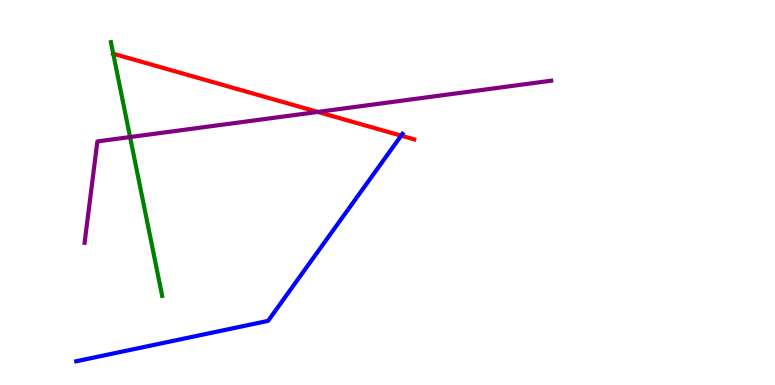[{'lines': ['blue', 'red'], 'intersections': [{'x': 5.18, 'y': 6.48}]}, {'lines': ['green', 'red'], 'intersections': [{'x': 1.46, 'y': 8.6}]}, {'lines': ['purple', 'red'], 'intersections': [{'x': 4.1, 'y': 7.09}]}, {'lines': ['blue', 'green'], 'intersections': []}, {'lines': ['blue', 'purple'], 'intersections': []}, {'lines': ['green', 'purple'], 'intersections': [{'x': 1.68, 'y': 6.44}]}]